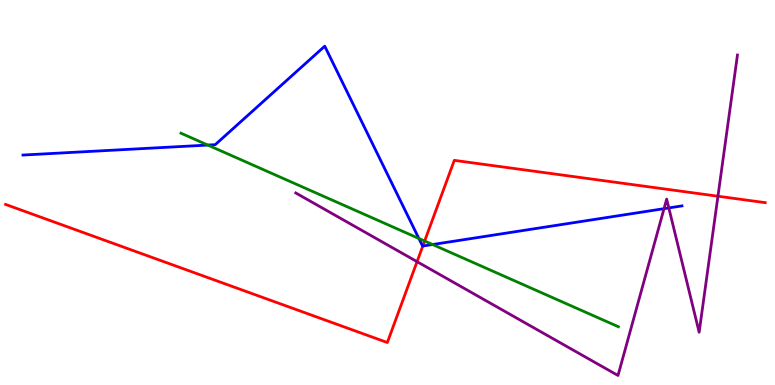[{'lines': ['blue', 'red'], 'intersections': [{'x': 5.46, 'y': 3.61}]}, {'lines': ['green', 'red'], 'intersections': [{'x': 5.48, 'y': 3.74}]}, {'lines': ['purple', 'red'], 'intersections': [{'x': 5.38, 'y': 3.2}, {'x': 9.26, 'y': 4.9}]}, {'lines': ['blue', 'green'], 'intersections': [{'x': 2.68, 'y': 6.23}, {'x': 5.4, 'y': 3.81}, {'x': 5.58, 'y': 3.65}]}, {'lines': ['blue', 'purple'], 'intersections': [{'x': 8.57, 'y': 4.58}, {'x': 8.63, 'y': 4.6}]}, {'lines': ['green', 'purple'], 'intersections': []}]